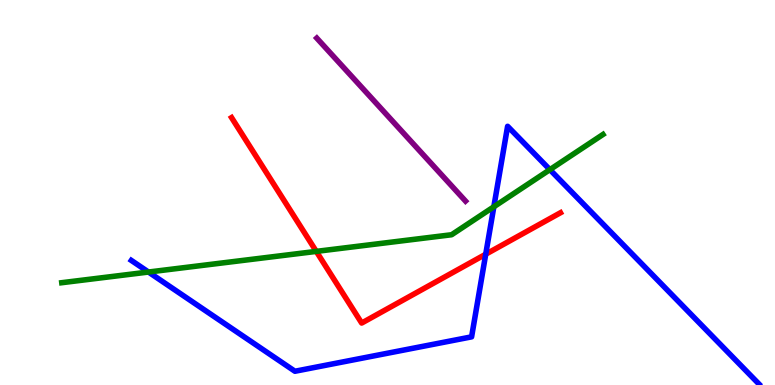[{'lines': ['blue', 'red'], 'intersections': [{'x': 6.27, 'y': 3.4}]}, {'lines': ['green', 'red'], 'intersections': [{'x': 4.08, 'y': 3.47}]}, {'lines': ['purple', 'red'], 'intersections': []}, {'lines': ['blue', 'green'], 'intersections': [{'x': 1.92, 'y': 2.93}, {'x': 6.37, 'y': 4.63}, {'x': 7.1, 'y': 5.59}]}, {'lines': ['blue', 'purple'], 'intersections': []}, {'lines': ['green', 'purple'], 'intersections': []}]